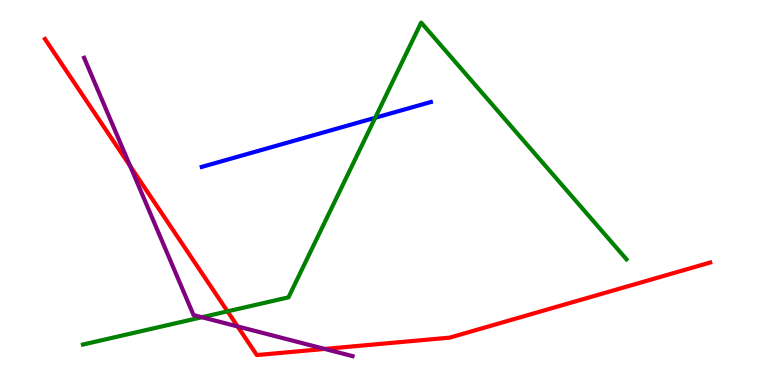[{'lines': ['blue', 'red'], 'intersections': []}, {'lines': ['green', 'red'], 'intersections': [{'x': 2.94, 'y': 1.91}]}, {'lines': ['purple', 'red'], 'intersections': [{'x': 1.68, 'y': 5.68}, {'x': 3.07, 'y': 1.52}, {'x': 4.19, 'y': 0.937}]}, {'lines': ['blue', 'green'], 'intersections': [{'x': 4.84, 'y': 6.94}]}, {'lines': ['blue', 'purple'], 'intersections': []}, {'lines': ['green', 'purple'], 'intersections': [{'x': 2.61, 'y': 1.76}]}]